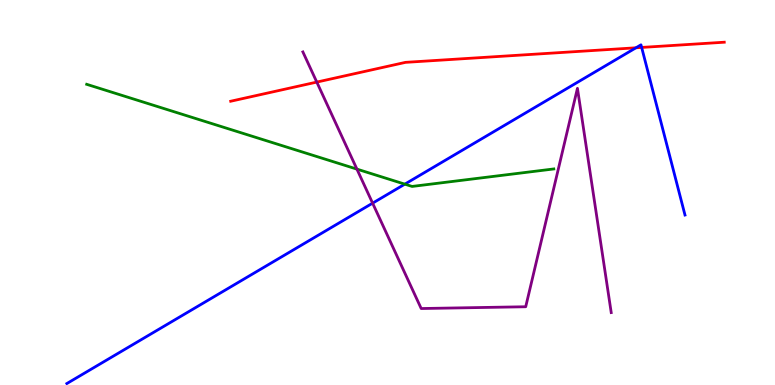[{'lines': ['blue', 'red'], 'intersections': [{'x': 8.21, 'y': 8.76}, {'x': 8.28, 'y': 8.77}]}, {'lines': ['green', 'red'], 'intersections': []}, {'lines': ['purple', 'red'], 'intersections': [{'x': 4.09, 'y': 7.87}]}, {'lines': ['blue', 'green'], 'intersections': [{'x': 5.22, 'y': 5.22}]}, {'lines': ['blue', 'purple'], 'intersections': [{'x': 4.81, 'y': 4.72}]}, {'lines': ['green', 'purple'], 'intersections': [{'x': 4.61, 'y': 5.61}]}]